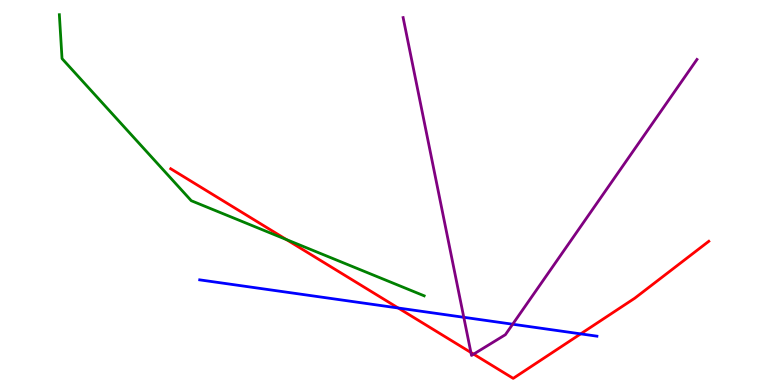[{'lines': ['blue', 'red'], 'intersections': [{'x': 5.14, 'y': 2.0}, {'x': 7.49, 'y': 1.33}]}, {'lines': ['green', 'red'], 'intersections': [{'x': 3.7, 'y': 3.78}]}, {'lines': ['purple', 'red'], 'intersections': [{'x': 6.08, 'y': 0.844}, {'x': 6.11, 'y': 0.801}]}, {'lines': ['blue', 'green'], 'intersections': []}, {'lines': ['blue', 'purple'], 'intersections': [{'x': 5.98, 'y': 1.76}, {'x': 6.62, 'y': 1.58}]}, {'lines': ['green', 'purple'], 'intersections': []}]